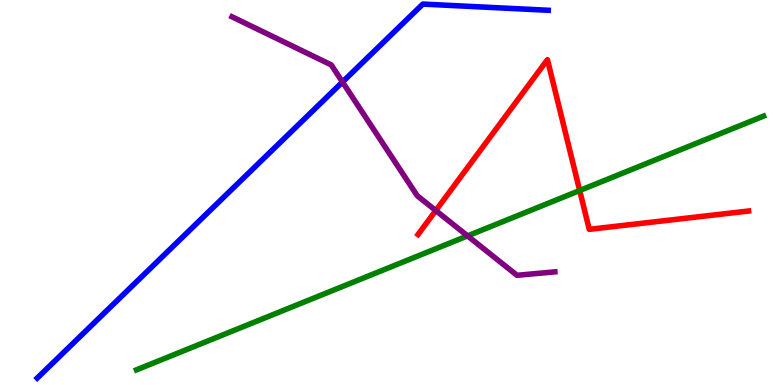[{'lines': ['blue', 'red'], 'intersections': []}, {'lines': ['green', 'red'], 'intersections': [{'x': 7.48, 'y': 5.05}]}, {'lines': ['purple', 'red'], 'intersections': [{'x': 5.62, 'y': 4.53}]}, {'lines': ['blue', 'green'], 'intersections': []}, {'lines': ['blue', 'purple'], 'intersections': [{'x': 4.42, 'y': 7.87}]}, {'lines': ['green', 'purple'], 'intersections': [{'x': 6.03, 'y': 3.87}]}]